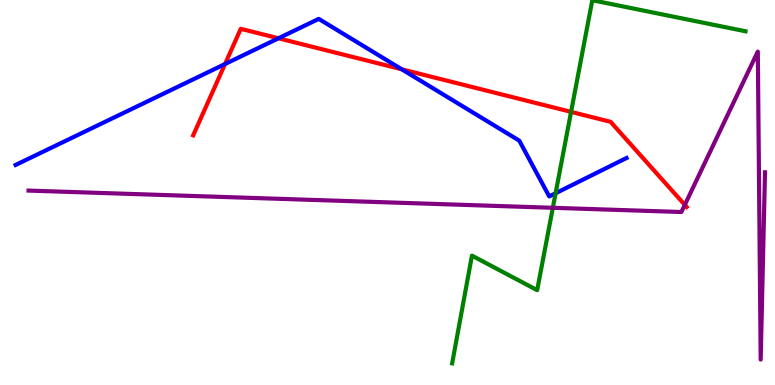[{'lines': ['blue', 'red'], 'intersections': [{'x': 2.9, 'y': 8.34}, {'x': 3.59, 'y': 9.01}, {'x': 5.18, 'y': 8.2}]}, {'lines': ['green', 'red'], 'intersections': [{'x': 7.37, 'y': 7.09}]}, {'lines': ['purple', 'red'], 'intersections': [{'x': 8.84, 'y': 4.68}]}, {'lines': ['blue', 'green'], 'intersections': [{'x': 7.17, 'y': 4.98}]}, {'lines': ['blue', 'purple'], 'intersections': []}, {'lines': ['green', 'purple'], 'intersections': [{'x': 7.13, 'y': 4.6}]}]